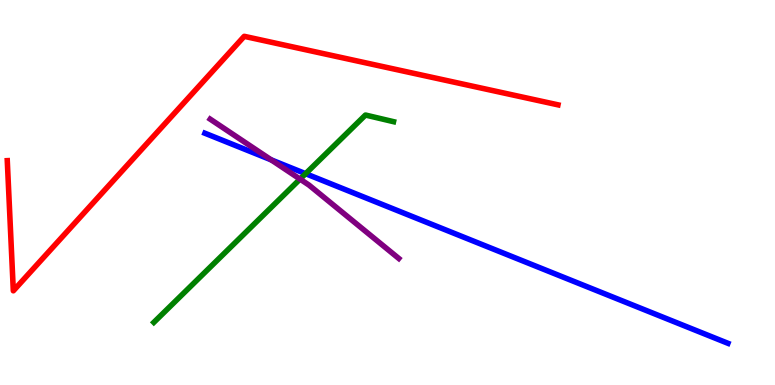[{'lines': ['blue', 'red'], 'intersections': []}, {'lines': ['green', 'red'], 'intersections': []}, {'lines': ['purple', 'red'], 'intersections': []}, {'lines': ['blue', 'green'], 'intersections': [{'x': 3.94, 'y': 5.49}]}, {'lines': ['blue', 'purple'], 'intersections': [{'x': 3.5, 'y': 5.85}]}, {'lines': ['green', 'purple'], 'intersections': [{'x': 3.87, 'y': 5.35}]}]